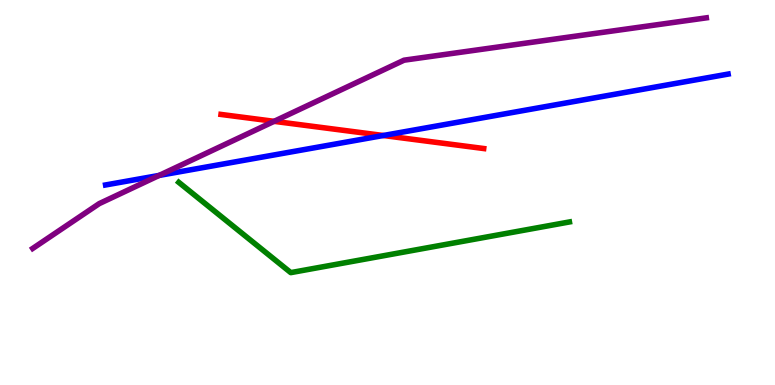[{'lines': ['blue', 'red'], 'intersections': [{'x': 4.95, 'y': 6.48}]}, {'lines': ['green', 'red'], 'intersections': []}, {'lines': ['purple', 'red'], 'intersections': [{'x': 3.54, 'y': 6.85}]}, {'lines': ['blue', 'green'], 'intersections': []}, {'lines': ['blue', 'purple'], 'intersections': [{'x': 2.05, 'y': 5.44}]}, {'lines': ['green', 'purple'], 'intersections': []}]